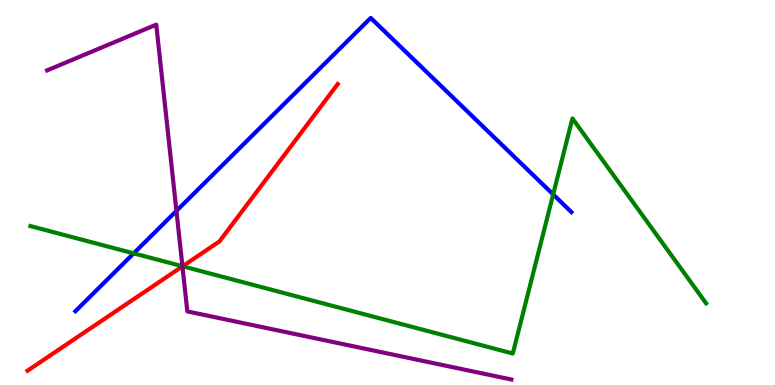[{'lines': ['blue', 'red'], 'intersections': []}, {'lines': ['green', 'red'], 'intersections': [{'x': 2.36, 'y': 3.08}]}, {'lines': ['purple', 'red'], 'intersections': [{'x': 2.35, 'y': 3.08}]}, {'lines': ['blue', 'green'], 'intersections': [{'x': 1.72, 'y': 3.42}, {'x': 7.14, 'y': 4.95}]}, {'lines': ['blue', 'purple'], 'intersections': [{'x': 2.28, 'y': 4.52}]}, {'lines': ['green', 'purple'], 'intersections': [{'x': 2.35, 'y': 3.08}]}]